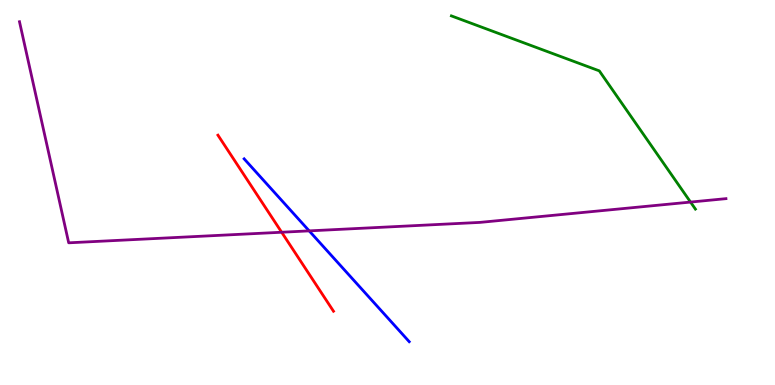[{'lines': ['blue', 'red'], 'intersections': []}, {'lines': ['green', 'red'], 'intersections': []}, {'lines': ['purple', 'red'], 'intersections': [{'x': 3.63, 'y': 3.97}]}, {'lines': ['blue', 'green'], 'intersections': []}, {'lines': ['blue', 'purple'], 'intersections': [{'x': 3.99, 'y': 4.0}]}, {'lines': ['green', 'purple'], 'intersections': [{'x': 8.91, 'y': 4.75}]}]